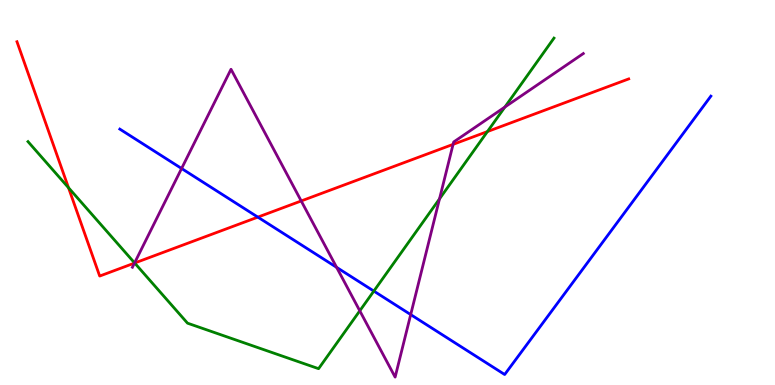[{'lines': ['blue', 'red'], 'intersections': [{'x': 3.33, 'y': 4.36}]}, {'lines': ['green', 'red'], 'intersections': [{'x': 0.884, 'y': 5.12}, {'x': 1.74, 'y': 3.17}, {'x': 6.29, 'y': 6.58}]}, {'lines': ['purple', 'red'], 'intersections': [{'x': 1.74, 'y': 3.17}, {'x': 3.89, 'y': 4.78}, {'x': 5.85, 'y': 6.25}]}, {'lines': ['blue', 'green'], 'intersections': [{'x': 4.82, 'y': 2.44}]}, {'lines': ['blue', 'purple'], 'intersections': [{'x': 2.34, 'y': 5.62}, {'x': 4.34, 'y': 3.06}, {'x': 5.3, 'y': 1.83}]}, {'lines': ['green', 'purple'], 'intersections': [{'x': 1.74, 'y': 3.17}, {'x': 4.64, 'y': 1.93}, {'x': 5.67, 'y': 4.83}, {'x': 6.51, 'y': 7.22}]}]